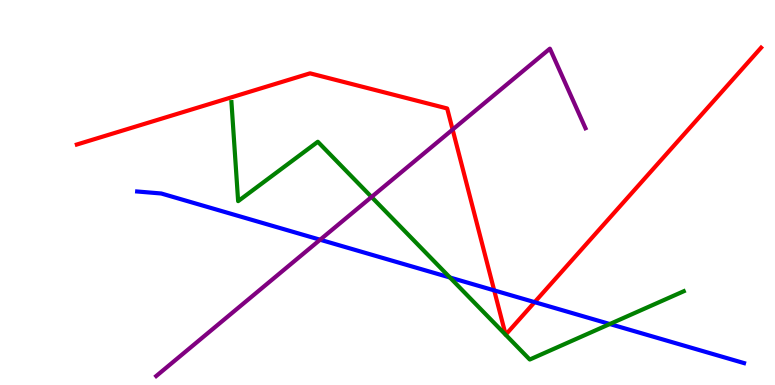[{'lines': ['blue', 'red'], 'intersections': [{'x': 6.38, 'y': 2.46}, {'x': 6.9, 'y': 2.15}]}, {'lines': ['green', 'red'], 'intersections': []}, {'lines': ['purple', 'red'], 'intersections': [{'x': 5.84, 'y': 6.63}]}, {'lines': ['blue', 'green'], 'intersections': [{'x': 5.81, 'y': 2.79}, {'x': 7.87, 'y': 1.58}]}, {'lines': ['blue', 'purple'], 'intersections': [{'x': 4.13, 'y': 3.77}]}, {'lines': ['green', 'purple'], 'intersections': [{'x': 4.79, 'y': 4.88}]}]